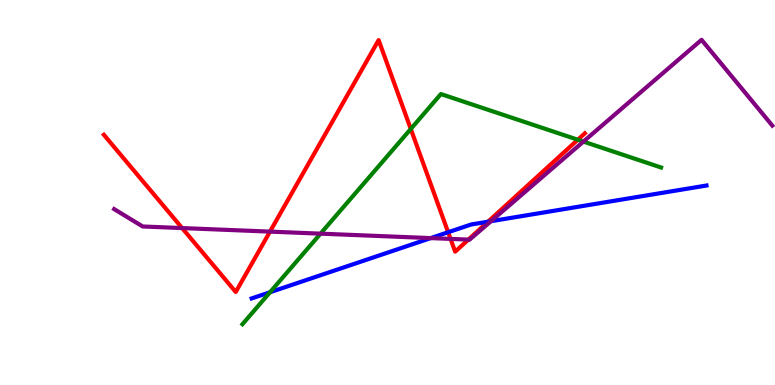[{'lines': ['blue', 'red'], 'intersections': [{'x': 5.78, 'y': 3.97}, {'x': 6.3, 'y': 4.24}]}, {'lines': ['green', 'red'], 'intersections': [{'x': 5.3, 'y': 6.65}, {'x': 7.46, 'y': 6.37}]}, {'lines': ['purple', 'red'], 'intersections': [{'x': 2.35, 'y': 4.08}, {'x': 3.48, 'y': 3.98}, {'x': 5.81, 'y': 3.79}, {'x': 6.04, 'y': 3.78}]}, {'lines': ['blue', 'green'], 'intersections': [{'x': 3.48, 'y': 2.41}]}, {'lines': ['blue', 'purple'], 'intersections': [{'x': 5.56, 'y': 3.82}, {'x': 6.34, 'y': 4.25}]}, {'lines': ['green', 'purple'], 'intersections': [{'x': 4.14, 'y': 3.93}, {'x': 7.53, 'y': 6.32}]}]